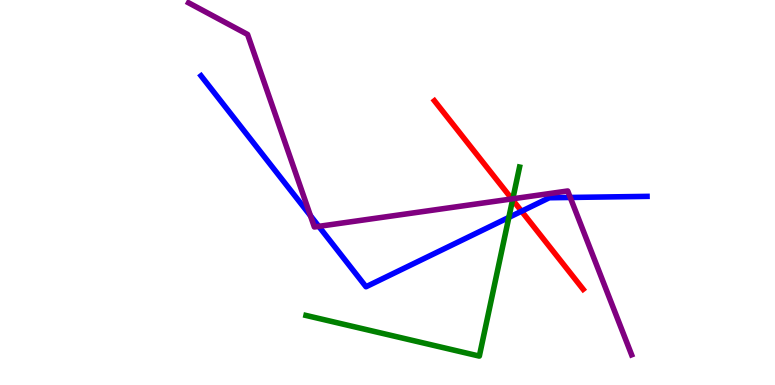[{'lines': ['blue', 'red'], 'intersections': [{'x': 6.73, 'y': 4.51}]}, {'lines': ['green', 'red'], 'intersections': [{'x': 6.61, 'y': 4.81}]}, {'lines': ['purple', 'red'], 'intersections': [{'x': 6.6, 'y': 4.83}]}, {'lines': ['blue', 'green'], 'intersections': [{'x': 6.57, 'y': 4.35}]}, {'lines': ['blue', 'purple'], 'intersections': [{'x': 4.01, 'y': 4.4}, {'x': 4.11, 'y': 4.12}, {'x': 7.36, 'y': 4.87}]}, {'lines': ['green', 'purple'], 'intersections': [{'x': 6.62, 'y': 4.84}]}]